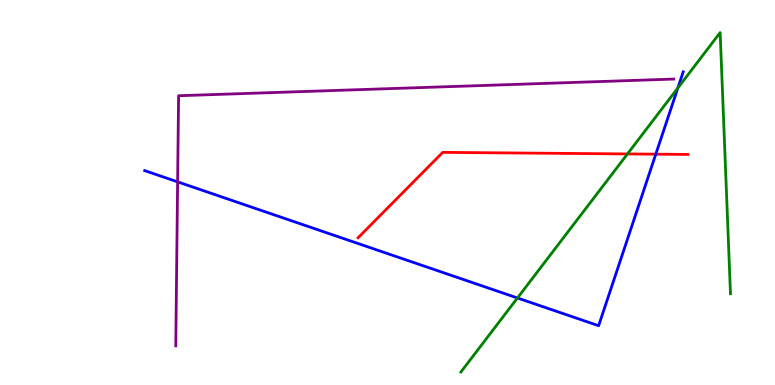[{'lines': ['blue', 'red'], 'intersections': [{'x': 8.46, 'y': 6.0}]}, {'lines': ['green', 'red'], 'intersections': [{'x': 8.1, 'y': 6.0}]}, {'lines': ['purple', 'red'], 'intersections': []}, {'lines': ['blue', 'green'], 'intersections': [{'x': 6.68, 'y': 2.26}, {'x': 8.75, 'y': 7.71}]}, {'lines': ['blue', 'purple'], 'intersections': [{'x': 2.29, 'y': 5.28}]}, {'lines': ['green', 'purple'], 'intersections': []}]